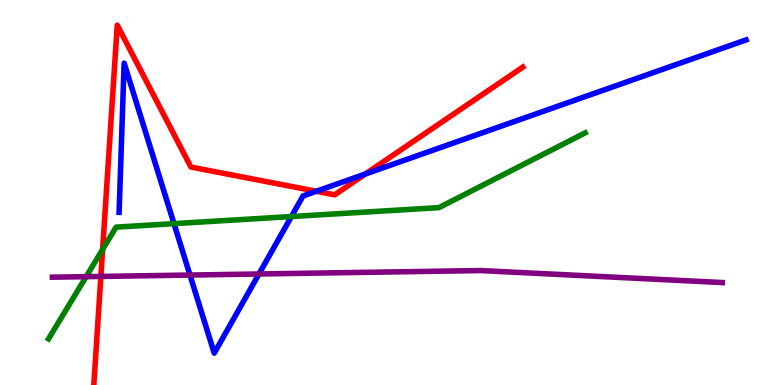[{'lines': ['blue', 'red'], 'intersections': [{'x': 4.08, 'y': 5.03}, {'x': 4.71, 'y': 5.48}]}, {'lines': ['green', 'red'], 'intersections': [{'x': 1.32, 'y': 3.52}]}, {'lines': ['purple', 'red'], 'intersections': [{'x': 1.3, 'y': 2.82}]}, {'lines': ['blue', 'green'], 'intersections': [{'x': 2.25, 'y': 4.19}, {'x': 3.76, 'y': 4.38}]}, {'lines': ['blue', 'purple'], 'intersections': [{'x': 2.45, 'y': 2.86}, {'x': 3.34, 'y': 2.88}]}, {'lines': ['green', 'purple'], 'intersections': [{'x': 1.11, 'y': 2.81}]}]